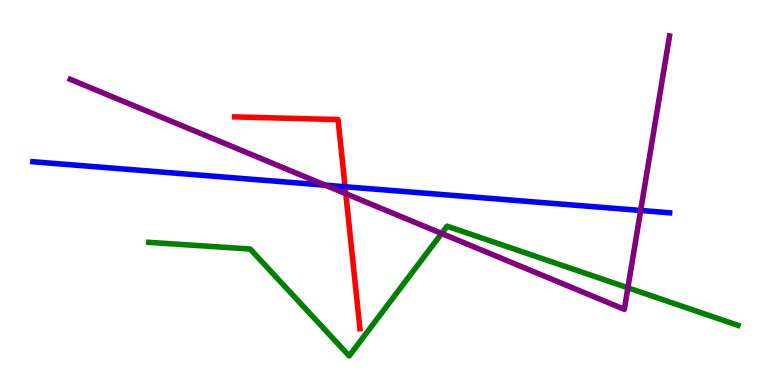[{'lines': ['blue', 'red'], 'intersections': [{'x': 4.45, 'y': 5.15}]}, {'lines': ['green', 'red'], 'intersections': []}, {'lines': ['purple', 'red'], 'intersections': [{'x': 4.46, 'y': 4.97}]}, {'lines': ['blue', 'green'], 'intersections': []}, {'lines': ['blue', 'purple'], 'intersections': [{'x': 4.2, 'y': 5.19}, {'x': 8.27, 'y': 4.53}]}, {'lines': ['green', 'purple'], 'intersections': [{'x': 5.7, 'y': 3.94}, {'x': 8.1, 'y': 2.53}]}]